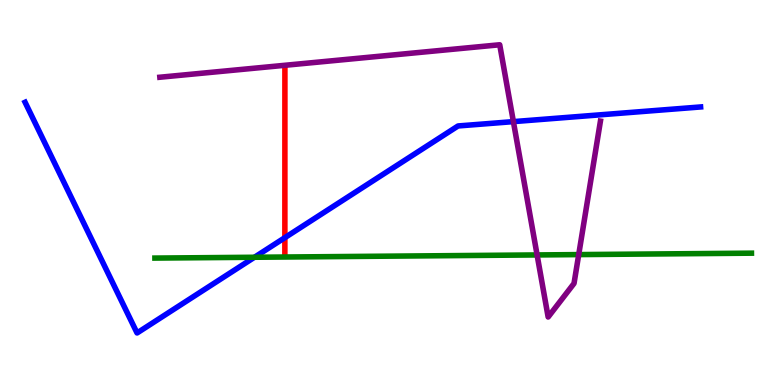[{'lines': ['blue', 'red'], 'intersections': [{'x': 3.68, 'y': 3.83}]}, {'lines': ['green', 'red'], 'intersections': []}, {'lines': ['purple', 'red'], 'intersections': []}, {'lines': ['blue', 'green'], 'intersections': [{'x': 3.28, 'y': 3.32}]}, {'lines': ['blue', 'purple'], 'intersections': [{'x': 6.62, 'y': 6.84}]}, {'lines': ['green', 'purple'], 'intersections': [{'x': 6.93, 'y': 3.38}, {'x': 7.47, 'y': 3.39}]}]